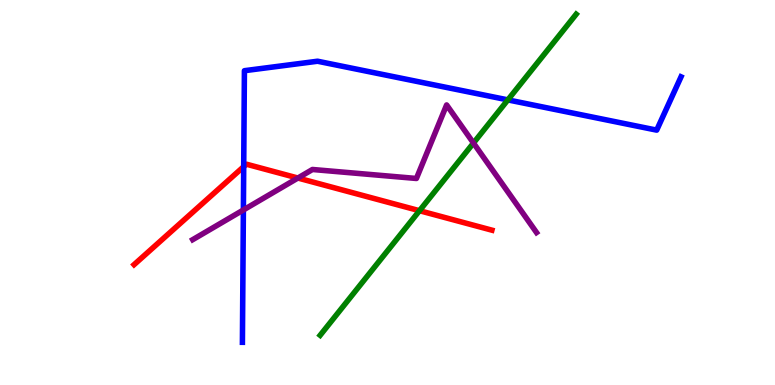[{'lines': ['blue', 'red'], 'intersections': [{'x': 3.14, 'y': 5.67}]}, {'lines': ['green', 'red'], 'intersections': [{'x': 5.41, 'y': 4.53}]}, {'lines': ['purple', 'red'], 'intersections': [{'x': 3.84, 'y': 5.38}]}, {'lines': ['blue', 'green'], 'intersections': [{'x': 6.55, 'y': 7.41}]}, {'lines': ['blue', 'purple'], 'intersections': [{'x': 3.14, 'y': 4.55}]}, {'lines': ['green', 'purple'], 'intersections': [{'x': 6.11, 'y': 6.29}]}]